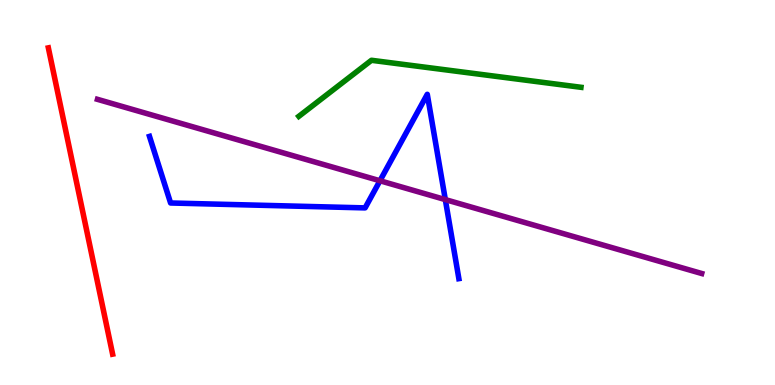[{'lines': ['blue', 'red'], 'intersections': []}, {'lines': ['green', 'red'], 'intersections': []}, {'lines': ['purple', 'red'], 'intersections': []}, {'lines': ['blue', 'green'], 'intersections': []}, {'lines': ['blue', 'purple'], 'intersections': [{'x': 4.9, 'y': 5.3}, {'x': 5.75, 'y': 4.82}]}, {'lines': ['green', 'purple'], 'intersections': []}]